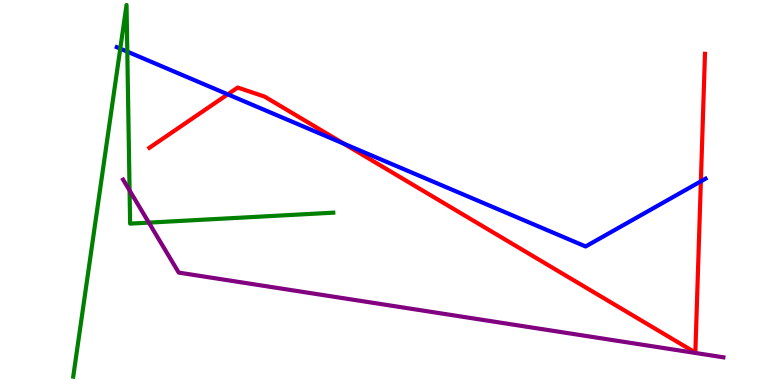[{'lines': ['blue', 'red'], 'intersections': [{'x': 2.94, 'y': 7.55}, {'x': 4.44, 'y': 6.27}, {'x': 9.04, 'y': 5.29}]}, {'lines': ['green', 'red'], 'intersections': []}, {'lines': ['purple', 'red'], 'intersections': []}, {'lines': ['blue', 'green'], 'intersections': [{'x': 1.55, 'y': 8.74}, {'x': 1.64, 'y': 8.66}]}, {'lines': ['blue', 'purple'], 'intersections': []}, {'lines': ['green', 'purple'], 'intersections': [{'x': 1.67, 'y': 5.05}, {'x': 1.92, 'y': 4.22}]}]